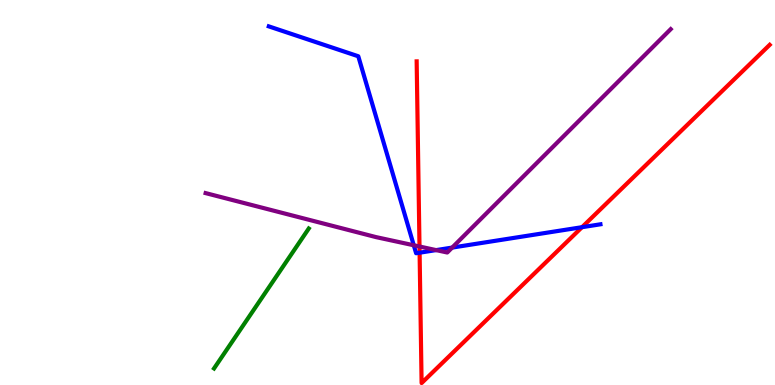[{'lines': ['blue', 'red'], 'intersections': [{'x': 5.41, 'y': 3.44}, {'x': 7.51, 'y': 4.1}]}, {'lines': ['green', 'red'], 'intersections': []}, {'lines': ['purple', 'red'], 'intersections': [{'x': 5.41, 'y': 3.6}]}, {'lines': ['blue', 'green'], 'intersections': []}, {'lines': ['blue', 'purple'], 'intersections': [{'x': 5.34, 'y': 3.63}, {'x': 5.63, 'y': 3.5}, {'x': 5.83, 'y': 3.57}]}, {'lines': ['green', 'purple'], 'intersections': []}]